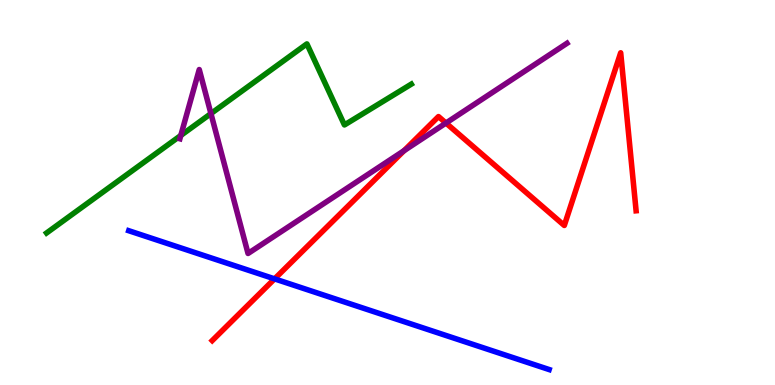[{'lines': ['blue', 'red'], 'intersections': [{'x': 3.54, 'y': 2.76}]}, {'lines': ['green', 'red'], 'intersections': []}, {'lines': ['purple', 'red'], 'intersections': [{'x': 5.21, 'y': 6.09}, {'x': 5.75, 'y': 6.8}]}, {'lines': ['blue', 'green'], 'intersections': []}, {'lines': ['blue', 'purple'], 'intersections': []}, {'lines': ['green', 'purple'], 'intersections': [{'x': 2.33, 'y': 6.48}, {'x': 2.72, 'y': 7.05}]}]